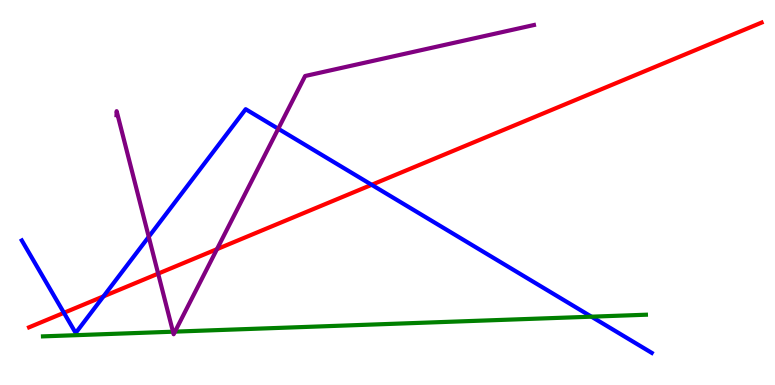[{'lines': ['blue', 'red'], 'intersections': [{'x': 0.825, 'y': 1.87}, {'x': 1.34, 'y': 2.3}, {'x': 4.8, 'y': 5.2}]}, {'lines': ['green', 'red'], 'intersections': []}, {'lines': ['purple', 'red'], 'intersections': [{'x': 2.04, 'y': 2.89}, {'x': 2.8, 'y': 3.53}]}, {'lines': ['blue', 'green'], 'intersections': [{'x': 7.63, 'y': 1.77}]}, {'lines': ['blue', 'purple'], 'intersections': [{'x': 1.92, 'y': 3.85}, {'x': 3.59, 'y': 6.66}]}, {'lines': ['green', 'purple'], 'intersections': [{'x': 2.23, 'y': 1.38}, {'x': 2.26, 'y': 1.39}]}]